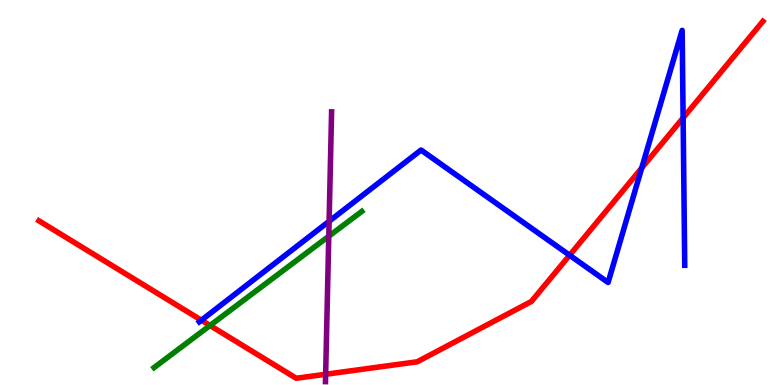[{'lines': ['blue', 'red'], 'intersections': [{'x': 2.6, 'y': 1.68}, {'x': 7.35, 'y': 3.37}, {'x': 8.28, 'y': 5.64}, {'x': 8.81, 'y': 6.94}]}, {'lines': ['green', 'red'], 'intersections': [{'x': 2.71, 'y': 1.55}]}, {'lines': ['purple', 'red'], 'intersections': [{'x': 4.2, 'y': 0.279}]}, {'lines': ['blue', 'green'], 'intersections': []}, {'lines': ['blue', 'purple'], 'intersections': [{'x': 4.25, 'y': 4.25}]}, {'lines': ['green', 'purple'], 'intersections': [{'x': 4.24, 'y': 3.86}]}]